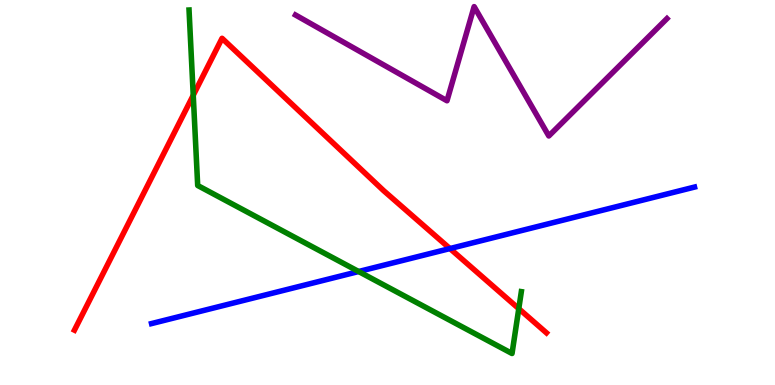[{'lines': ['blue', 'red'], 'intersections': [{'x': 5.81, 'y': 3.54}]}, {'lines': ['green', 'red'], 'intersections': [{'x': 2.49, 'y': 7.53}, {'x': 6.69, 'y': 1.98}]}, {'lines': ['purple', 'red'], 'intersections': []}, {'lines': ['blue', 'green'], 'intersections': [{'x': 4.63, 'y': 2.95}]}, {'lines': ['blue', 'purple'], 'intersections': []}, {'lines': ['green', 'purple'], 'intersections': []}]